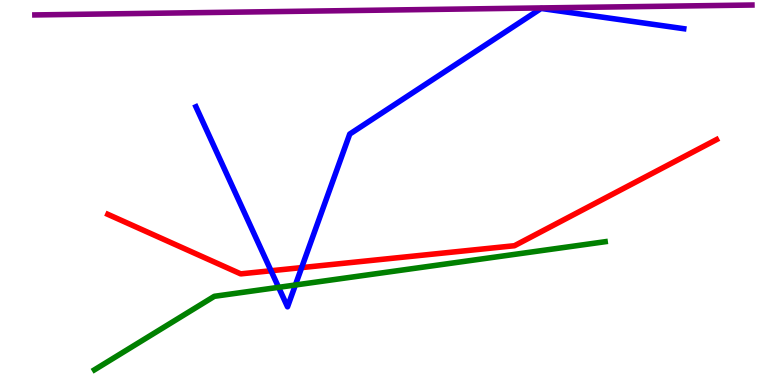[{'lines': ['blue', 'red'], 'intersections': [{'x': 3.5, 'y': 2.97}, {'x': 3.89, 'y': 3.05}]}, {'lines': ['green', 'red'], 'intersections': []}, {'lines': ['purple', 'red'], 'intersections': []}, {'lines': ['blue', 'green'], 'intersections': [{'x': 3.59, 'y': 2.54}, {'x': 3.81, 'y': 2.6}]}, {'lines': ['blue', 'purple'], 'intersections': []}, {'lines': ['green', 'purple'], 'intersections': []}]